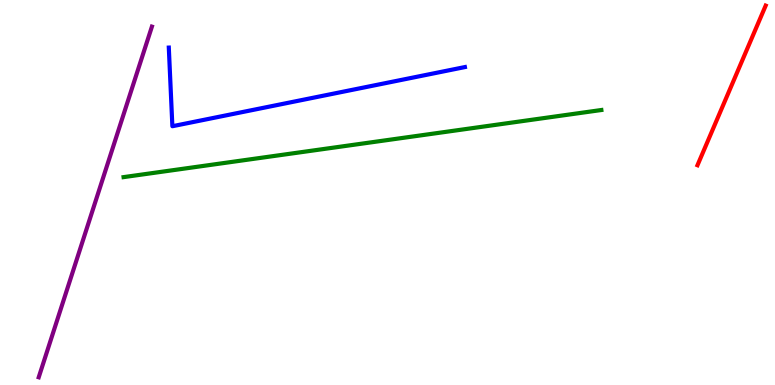[{'lines': ['blue', 'red'], 'intersections': []}, {'lines': ['green', 'red'], 'intersections': []}, {'lines': ['purple', 'red'], 'intersections': []}, {'lines': ['blue', 'green'], 'intersections': []}, {'lines': ['blue', 'purple'], 'intersections': []}, {'lines': ['green', 'purple'], 'intersections': []}]